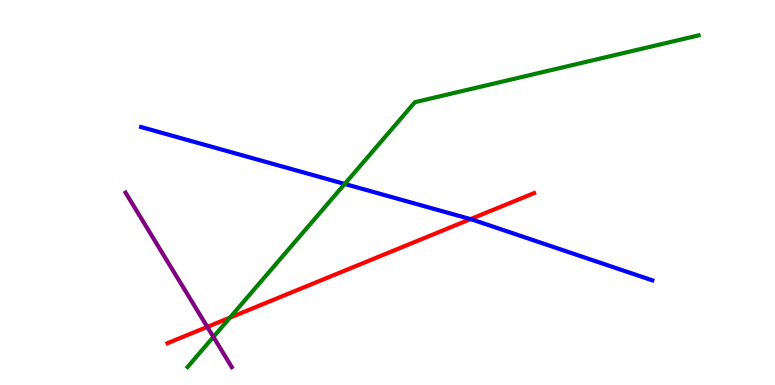[{'lines': ['blue', 'red'], 'intersections': [{'x': 6.07, 'y': 4.31}]}, {'lines': ['green', 'red'], 'intersections': [{'x': 2.97, 'y': 1.75}]}, {'lines': ['purple', 'red'], 'intersections': [{'x': 2.67, 'y': 1.51}]}, {'lines': ['blue', 'green'], 'intersections': [{'x': 4.45, 'y': 5.22}]}, {'lines': ['blue', 'purple'], 'intersections': []}, {'lines': ['green', 'purple'], 'intersections': [{'x': 2.75, 'y': 1.25}]}]